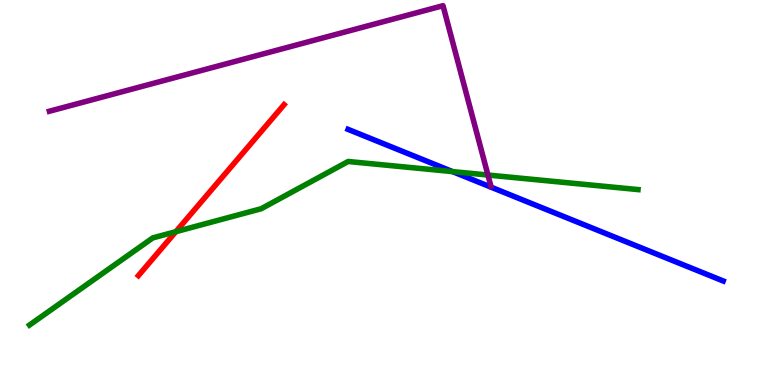[{'lines': ['blue', 'red'], 'intersections': []}, {'lines': ['green', 'red'], 'intersections': [{'x': 2.27, 'y': 3.98}]}, {'lines': ['purple', 'red'], 'intersections': []}, {'lines': ['blue', 'green'], 'intersections': [{'x': 5.84, 'y': 5.54}]}, {'lines': ['blue', 'purple'], 'intersections': []}, {'lines': ['green', 'purple'], 'intersections': [{'x': 6.3, 'y': 5.45}]}]